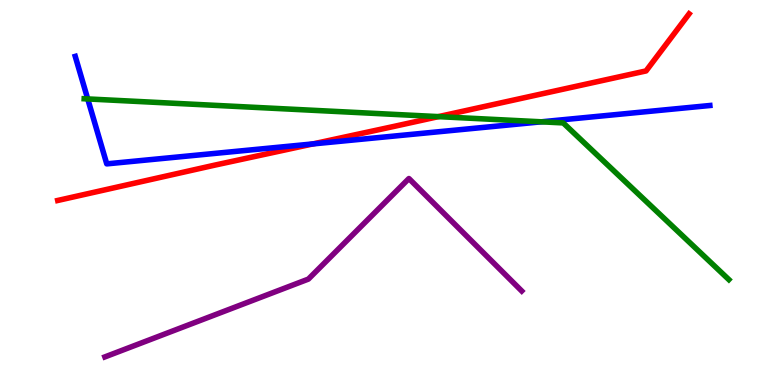[{'lines': ['blue', 'red'], 'intersections': [{'x': 4.04, 'y': 6.26}]}, {'lines': ['green', 'red'], 'intersections': [{'x': 5.66, 'y': 6.97}]}, {'lines': ['purple', 'red'], 'intersections': []}, {'lines': ['blue', 'green'], 'intersections': [{'x': 1.13, 'y': 7.43}, {'x': 6.99, 'y': 6.84}]}, {'lines': ['blue', 'purple'], 'intersections': []}, {'lines': ['green', 'purple'], 'intersections': []}]